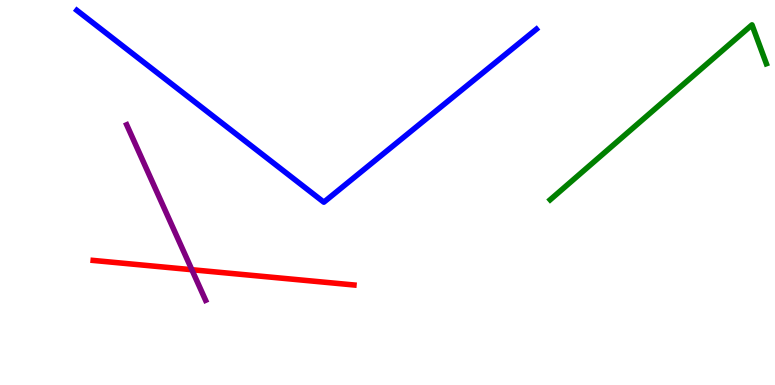[{'lines': ['blue', 'red'], 'intersections': []}, {'lines': ['green', 'red'], 'intersections': []}, {'lines': ['purple', 'red'], 'intersections': [{'x': 2.48, 'y': 2.99}]}, {'lines': ['blue', 'green'], 'intersections': []}, {'lines': ['blue', 'purple'], 'intersections': []}, {'lines': ['green', 'purple'], 'intersections': []}]